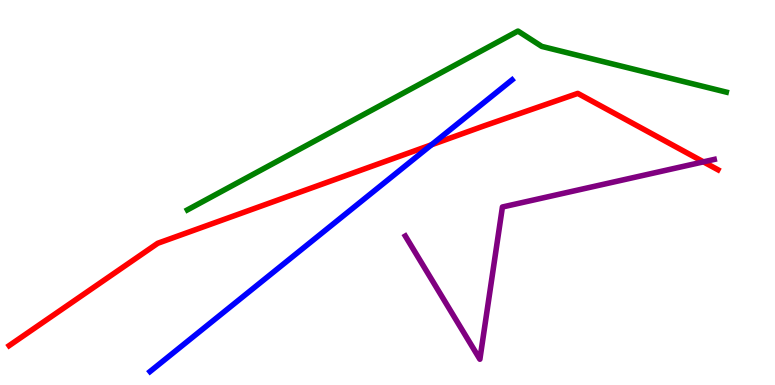[{'lines': ['blue', 'red'], 'intersections': [{'x': 5.57, 'y': 6.24}]}, {'lines': ['green', 'red'], 'intersections': []}, {'lines': ['purple', 'red'], 'intersections': [{'x': 9.08, 'y': 5.8}]}, {'lines': ['blue', 'green'], 'intersections': []}, {'lines': ['blue', 'purple'], 'intersections': []}, {'lines': ['green', 'purple'], 'intersections': []}]